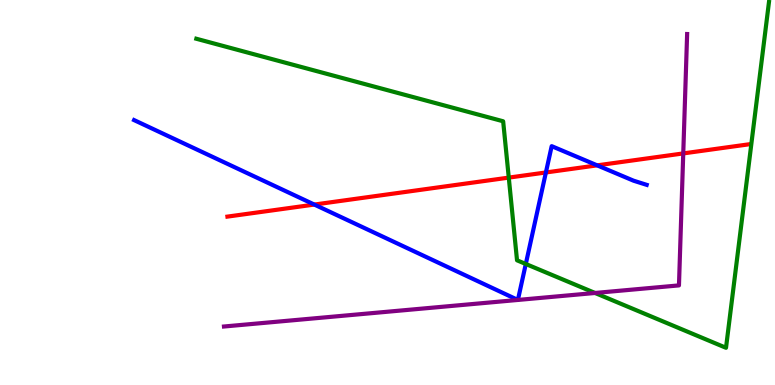[{'lines': ['blue', 'red'], 'intersections': [{'x': 4.06, 'y': 4.69}, {'x': 7.04, 'y': 5.52}, {'x': 7.71, 'y': 5.71}]}, {'lines': ['green', 'red'], 'intersections': [{'x': 6.56, 'y': 5.39}]}, {'lines': ['purple', 'red'], 'intersections': [{'x': 8.82, 'y': 6.02}]}, {'lines': ['blue', 'green'], 'intersections': [{'x': 6.78, 'y': 3.14}]}, {'lines': ['blue', 'purple'], 'intersections': [{'x': 6.68, 'y': 2.21}, {'x': 6.68, 'y': 2.21}]}, {'lines': ['green', 'purple'], 'intersections': [{'x': 7.68, 'y': 2.39}]}]